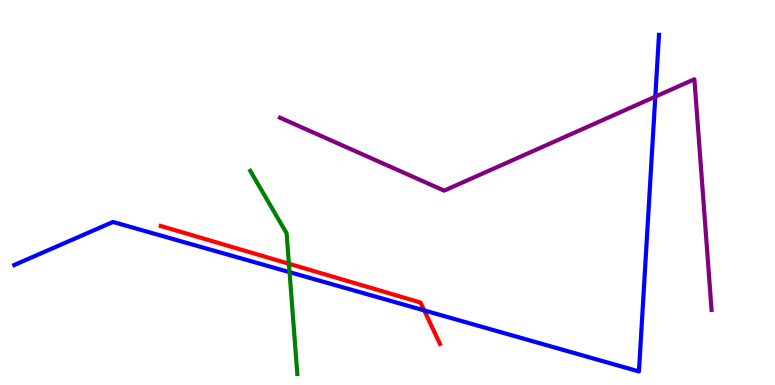[{'lines': ['blue', 'red'], 'intersections': [{'x': 5.47, 'y': 1.94}]}, {'lines': ['green', 'red'], 'intersections': [{'x': 3.73, 'y': 3.15}]}, {'lines': ['purple', 'red'], 'intersections': []}, {'lines': ['blue', 'green'], 'intersections': [{'x': 3.74, 'y': 2.93}]}, {'lines': ['blue', 'purple'], 'intersections': [{'x': 8.46, 'y': 7.49}]}, {'lines': ['green', 'purple'], 'intersections': []}]